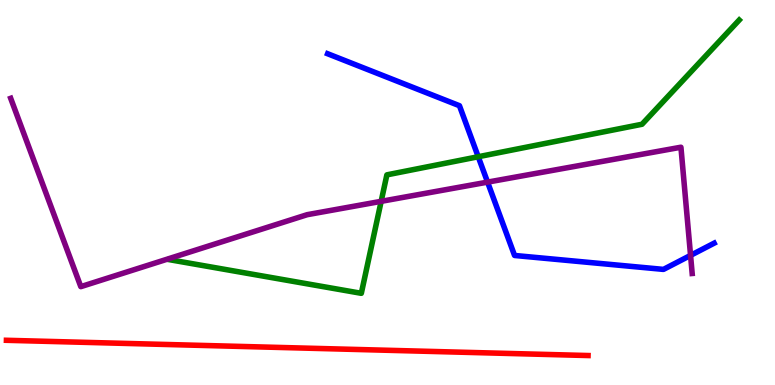[{'lines': ['blue', 'red'], 'intersections': []}, {'lines': ['green', 'red'], 'intersections': []}, {'lines': ['purple', 'red'], 'intersections': []}, {'lines': ['blue', 'green'], 'intersections': [{'x': 6.17, 'y': 5.93}]}, {'lines': ['blue', 'purple'], 'intersections': [{'x': 6.29, 'y': 5.27}, {'x': 8.91, 'y': 3.37}]}, {'lines': ['green', 'purple'], 'intersections': [{'x': 4.92, 'y': 4.77}]}]